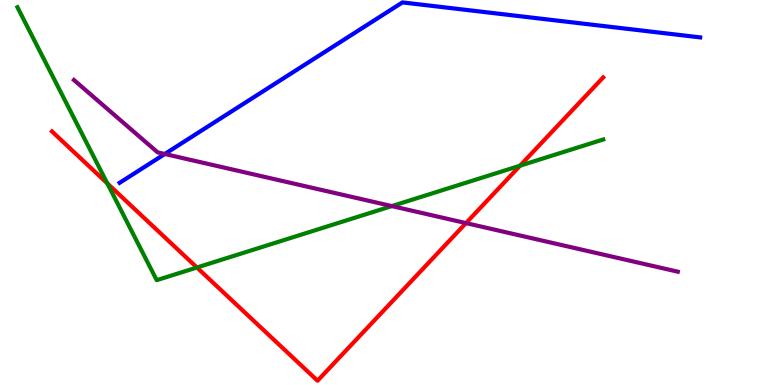[{'lines': ['blue', 'red'], 'intersections': []}, {'lines': ['green', 'red'], 'intersections': [{'x': 1.38, 'y': 5.24}, {'x': 2.54, 'y': 3.05}, {'x': 6.71, 'y': 5.7}]}, {'lines': ['purple', 'red'], 'intersections': [{'x': 6.01, 'y': 4.21}]}, {'lines': ['blue', 'green'], 'intersections': []}, {'lines': ['blue', 'purple'], 'intersections': [{'x': 2.13, 'y': 6.0}]}, {'lines': ['green', 'purple'], 'intersections': [{'x': 5.06, 'y': 4.65}]}]